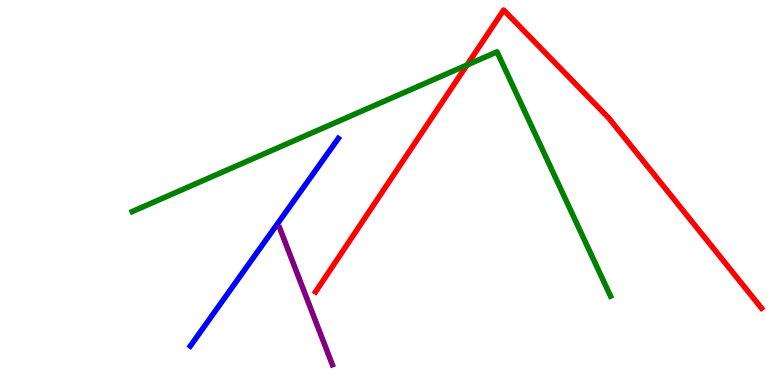[{'lines': ['blue', 'red'], 'intersections': []}, {'lines': ['green', 'red'], 'intersections': [{'x': 6.03, 'y': 8.31}]}, {'lines': ['purple', 'red'], 'intersections': []}, {'lines': ['blue', 'green'], 'intersections': []}, {'lines': ['blue', 'purple'], 'intersections': []}, {'lines': ['green', 'purple'], 'intersections': []}]